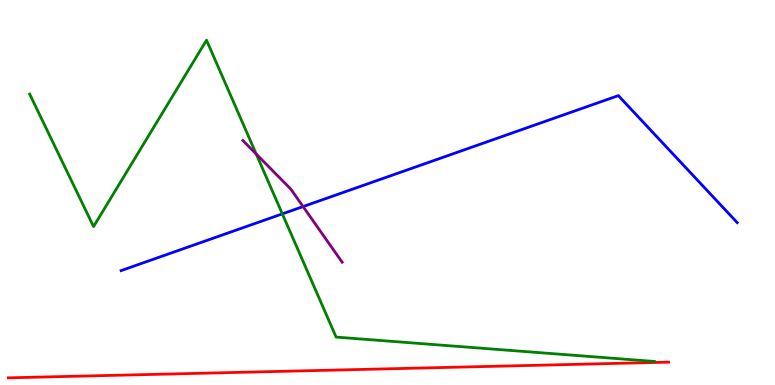[{'lines': ['blue', 'red'], 'intersections': []}, {'lines': ['green', 'red'], 'intersections': []}, {'lines': ['purple', 'red'], 'intersections': []}, {'lines': ['blue', 'green'], 'intersections': [{'x': 3.64, 'y': 4.44}]}, {'lines': ['blue', 'purple'], 'intersections': [{'x': 3.91, 'y': 4.63}]}, {'lines': ['green', 'purple'], 'intersections': [{'x': 3.31, 'y': 6.0}]}]